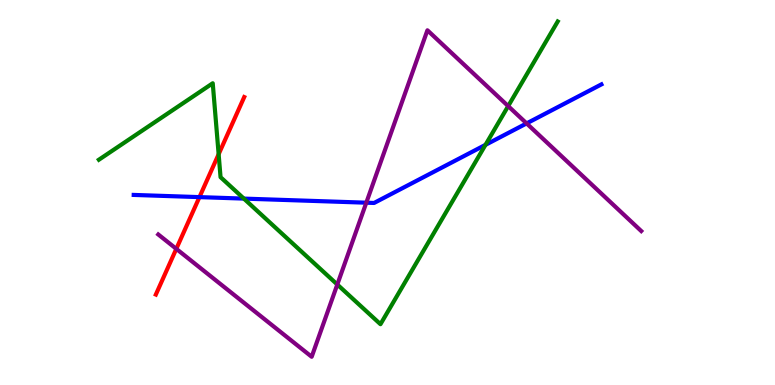[{'lines': ['blue', 'red'], 'intersections': [{'x': 2.57, 'y': 4.88}]}, {'lines': ['green', 'red'], 'intersections': [{'x': 2.82, 'y': 5.99}]}, {'lines': ['purple', 'red'], 'intersections': [{'x': 2.27, 'y': 3.54}]}, {'lines': ['blue', 'green'], 'intersections': [{'x': 3.15, 'y': 4.84}, {'x': 6.26, 'y': 6.24}]}, {'lines': ['blue', 'purple'], 'intersections': [{'x': 4.73, 'y': 4.74}, {'x': 6.79, 'y': 6.79}]}, {'lines': ['green', 'purple'], 'intersections': [{'x': 4.35, 'y': 2.61}, {'x': 6.56, 'y': 7.24}]}]